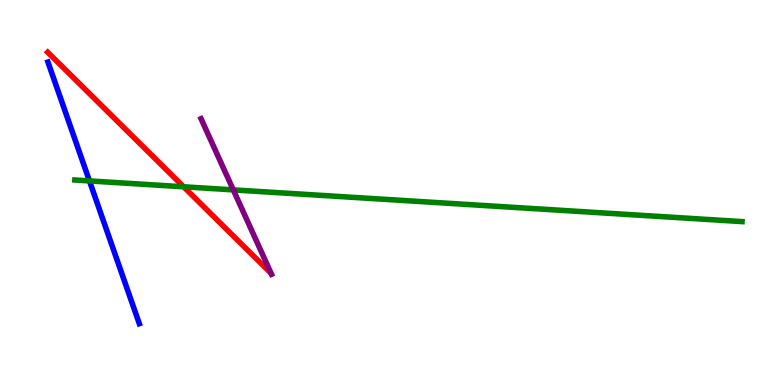[{'lines': ['blue', 'red'], 'intersections': []}, {'lines': ['green', 'red'], 'intersections': [{'x': 2.37, 'y': 5.15}]}, {'lines': ['purple', 'red'], 'intersections': []}, {'lines': ['blue', 'green'], 'intersections': [{'x': 1.15, 'y': 5.3}]}, {'lines': ['blue', 'purple'], 'intersections': []}, {'lines': ['green', 'purple'], 'intersections': [{'x': 3.01, 'y': 5.07}]}]